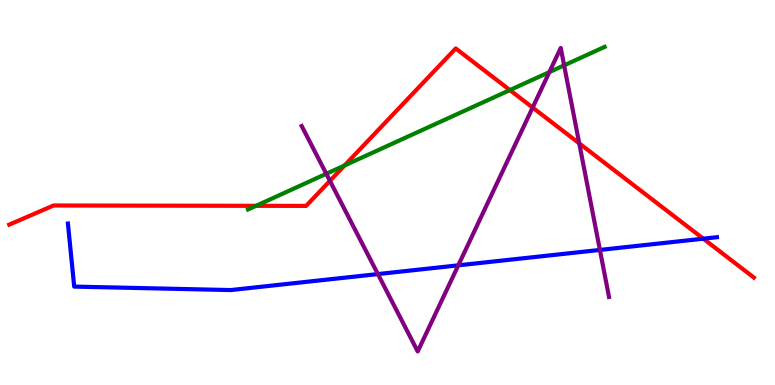[{'lines': ['blue', 'red'], 'intersections': [{'x': 9.07, 'y': 3.8}]}, {'lines': ['green', 'red'], 'intersections': [{'x': 3.3, 'y': 4.65}, {'x': 4.45, 'y': 5.7}, {'x': 6.58, 'y': 7.66}]}, {'lines': ['purple', 'red'], 'intersections': [{'x': 4.26, 'y': 5.3}, {'x': 6.87, 'y': 7.21}, {'x': 7.47, 'y': 6.28}]}, {'lines': ['blue', 'green'], 'intersections': []}, {'lines': ['blue', 'purple'], 'intersections': [{'x': 4.88, 'y': 2.88}, {'x': 5.91, 'y': 3.11}, {'x': 7.74, 'y': 3.51}]}, {'lines': ['green', 'purple'], 'intersections': [{'x': 4.21, 'y': 5.49}, {'x': 7.09, 'y': 8.13}, {'x': 7.28, 'y': 8.3}]}]